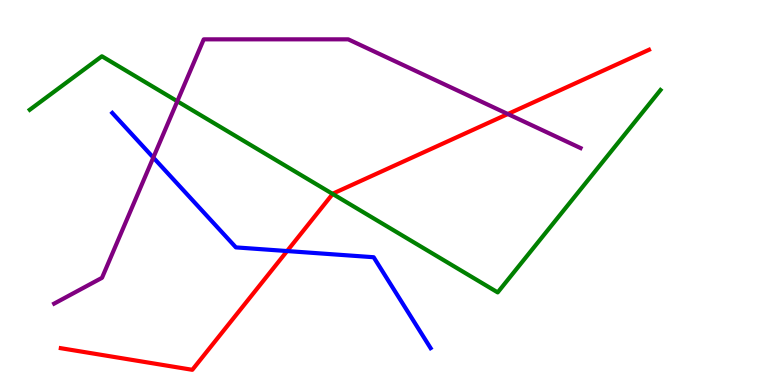[{'lines': ['blue', 'red'], 'intersections': [{'x': 3.7, 'y': 3.48}]}, {'lines': ['green', 'red'], 'intersections': [{'x': 4.29, 'y': 4.96}]}, {'lines': ['purple', 'red'], 'intersections': [{'x': 6.55, 'y': 7.04}]}, {'lines': ['blue', 'green'], 'intersections': []}, {'lines': ['blue', 'purple'], 'intersections': [{'x': 1.98, 'y': 5.91}]}, {'lines': ['green', 'purple'], 'intersections': [{'x': 2.29, 'y': 7.37}]}]